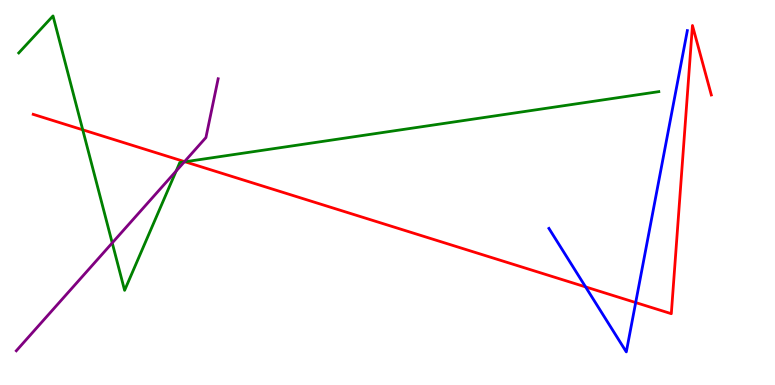[{'lines': ['blue', 'red'], 'intersections': [{'x': 7.56, 'y': 2.55}, {'x': 8.2, 'y': 2.14}]}, {'lines': ['green', 'red'], 'intersections': [{'x': 1.07, 'y': 6.63}, {'x': 2.39, 'y': 5.8}]}, {'lines': ['purple', 'red'], 'intersections': [{'x': 2.38, 'y': 5.8}]}, {'lines': ['blue', 'green'], 'intersections': []}, {'lines': ['blue', 'purple'], 'intersections': []}, {'lines': ['green', 'purple'], 'intersections': [{'x': 1.45, 'y': 3.69}, {'x': 2.27, 'y': 5.56}, {'x': 2.38, 'y': 5.8}]}]